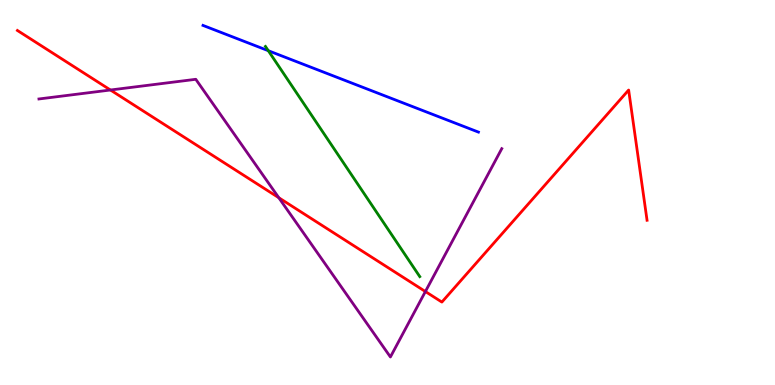[{'lines': ['blue', 'red'], 'intersections': []}, {'lines': ['green', 'red'], 'intersections': []}, {'lines': ['purple', 'red'], 'intersections': [{'x': 1.42, 'y': 7.66}, {'x': 3.6, 'y': 4.86}, {'x': 5.49, 'y': 2.43}]}, {'lines': ['blue', 'green'], 'intersections': [{'x': 3.46, 'y': 8.68}]}, {'lines': ['blue', 'purple'], 'intersections': []}, {'lines': ['green', 'purple'], 'intersections': []}]